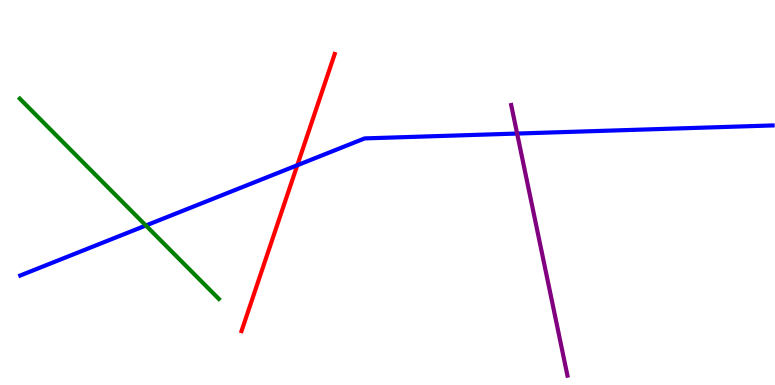[{'lines': ['blue', 'red'], 'intersections': [{'x': 3.84, 'y': 5.71}]}, {'lines': ['green', 'red'], 'intersections': []}, {'lines': ['purple', 'red'], 'intersections': []}, {'lines': ['blue', 'green'], 'intersections': [{'x': 1.88, 'y': 4.14}]}, {'lines': ['blue', 'purple'], 'intersections': [{'x': 6.67, 'y': 6.53}]}, {'lines': ['green', 'purple'], 'intersections': []}]